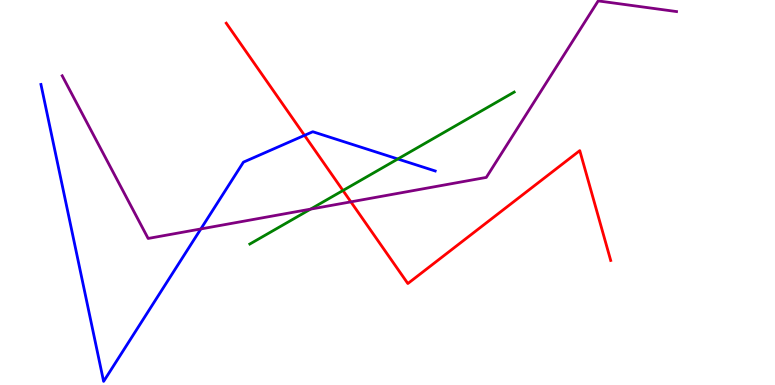[{'lines': ['blue', 'red'], 'intersections': [{'x': 3.93, 'y': 6.48}]}, {'lines': ['green', 'red'], 'intersections': [{'x': 4.43, 'y': 5.05}]}, {'lines': ['purple', 'red'], 'intersections': [{'x': 4.53, 'y': 4.76}]}, {'lines': ['blue', 'green'], 'intersections': [{'x': 5.13, 'y': 5.87}]}, {'lines': ['blue', 'purple'], 'intersections': [{'x': 2.59, 'y': 4.05}]}, {'lines': ['green', 'purple'], 'intersections': [{'x': 4.01, 'y': 4.57}]}]